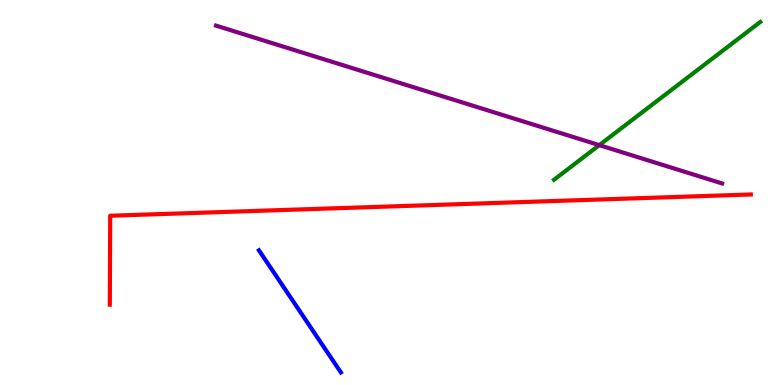[{'lines': ['blue', 'red'], 'intersections': []}, {'lines': ['green', 'red'], 'intersections': []}, {'lines': ['purple', 'red'], 'intersections': []}, {'lines': ['blue', 'green'], 'intersections': []}, {'lines': ['blue', 'purple'], 'intersections': []}, {'lines': ['green', 'purple'], 'intersections': [{'x': 7.73, 'y': 6.23}]}]